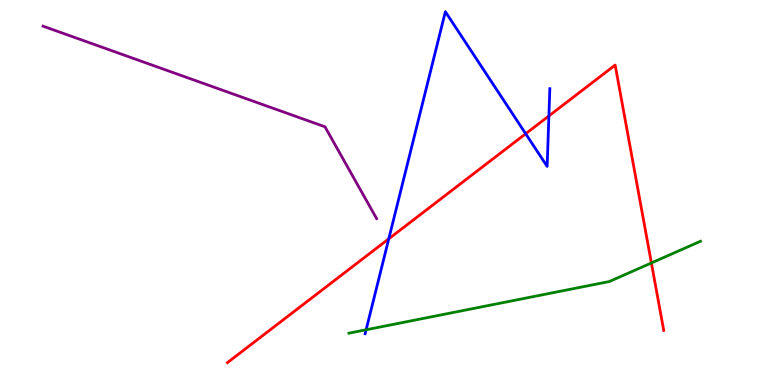[{'lines': ['blue', 'red'], 'intersections': [{'x': 5.02, 'y': 3.8}, {'x': 6.78, 'y': 6.53}, {'x': 7.08, 'y': 6.99}]}, {'lines': ['green', 'red'], 'intersections': [{'x': 8.4, 'y': 3.17}]}, {'lines': ['purple', 'red'], 'intersections': []}, {'lines': ['blue', 'green'], 'intersections': [{'x': 4.72, 'y': 1.43}]}, {'lines': ['blue', 'purple'], 'intersections': []}, {'lines': ['green', 'purple'], 'intersections': []}]